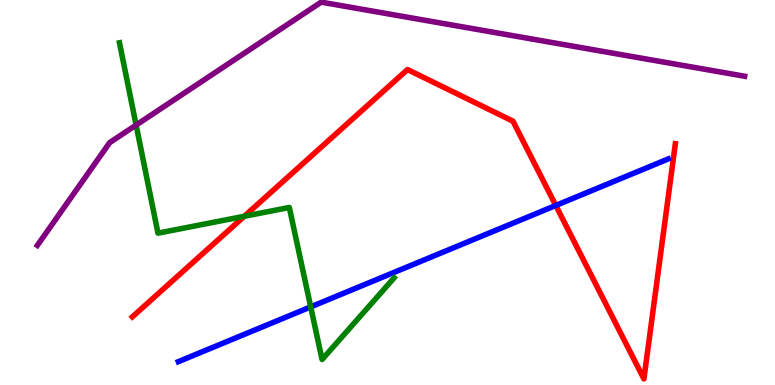[{'lines': ['blue', 'red'], 'intersections': [{'x': 7.17, 'y': 4.66}]}, {'lines': ['green', 'red'], 'intersections': [{'x': 3.15, 'y': 4.38}]}, {'lines': ['purple', 'red'], 'intersections': []}, {'lines': ['blue', 'green'], 'intersections': [{'x': 4.01, 'y': 2.03}]}, {'lines': ['blue', 'purple'], 'intersections': []}, {'lines': ['green', 'purple'], 'intersections': [{'x': 1.76, 'y': 6.75}]}]